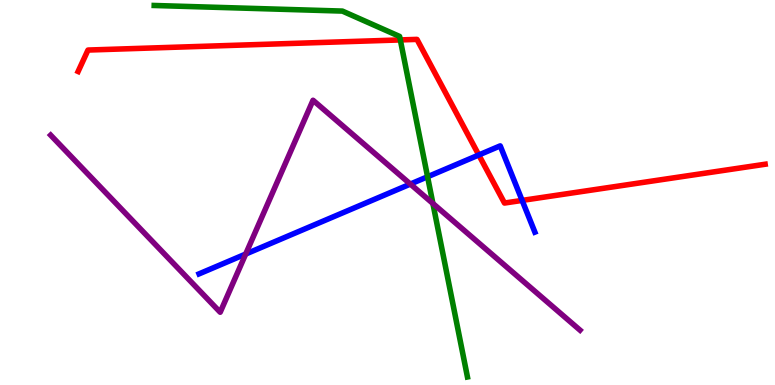[{'lines': ['blue', 'red'], 'intersections': [{'x': 6.18, 'y': 5.97}, {'x': 6.74, 'y': 4.79}]}, {'lines': ['green', 'red'], 'intersections': [{'x': 5.17, 'y': 8.96}]}, {'lines': ['purple', 'red'], 'intersections': []}, {'lines': ['blue', 'green'], 'intersections': [{'x': 5.52, 'y': 5.41}]}, {'lines': ['blue', 'purple'], 'intersections': [{'x': 3.17, 'y': 3.4}, {'x': 5.29, 'y': 5.22}]}, {'lines': ['green', 'purple'], 'intersections': [{'x': 5.59, 'y': 4.71}]}]